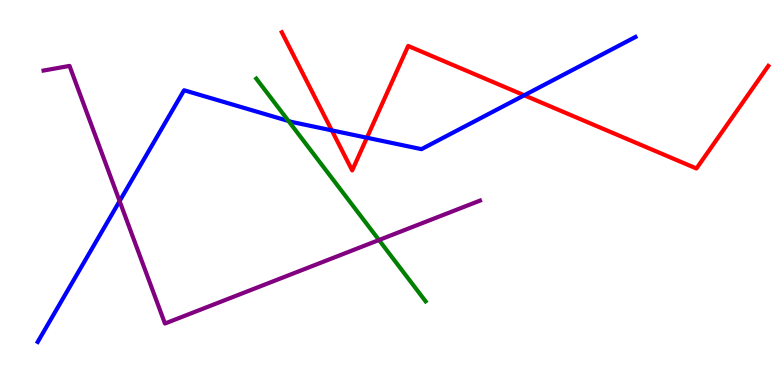[{'lines': ['blue', 'red'], 'intersections': [{'x': 4.28, 'y': 6.61}, {'x': 4.73, 'y': 6.42}, {'x': 6.76, 'y': 7.52}]}, {'lines': ['green', 'red'], 'intersections': []}, {'lines': ['purple', 'red'], 'intersections': []}, {'lines': ['blue', 'green'], 'intersections': [{'x': 3.72, 'y': 6.86}]}, {'lines': ['blue', 'purple'], 'intersections': [{'x': 1.54, 'y': 4.78}]}, {'lines': ['green', 'purple'], 'intersections': [{'x': 4.89, 'y': 3.77}]}]